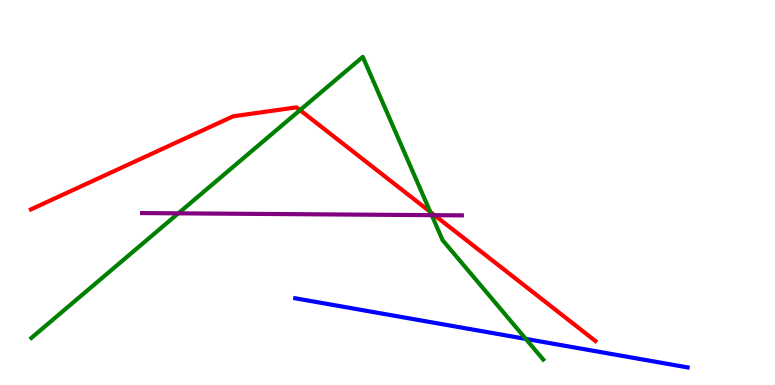[{'lines': ['blue', 'red'], 'intersections': []}, {'lines': ['green', 'red'], 'intersections': [{'x': 3.87, 'y': 7.14}, {'x': 5.55, 'y': 4.49}]}, {'lines': ['purple', 'red'], 'intersections': [{'x': 5.61, 'y': 4.41}]}, {'lines': ['blue', 'green'], 'intersections': [{'x': 6.78, 'y': 1.2}]}, {'lines': ['blue', 'purple'], 'intersections': []}, {'lines': ['green', 'purple'], 'intersections': [{'x': 2.3, 'y': 4.46}, {'x': 5.57, 'y': 4.41}]}]